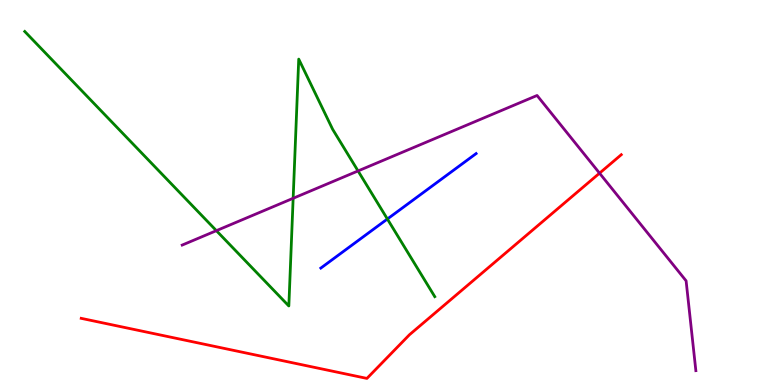[{'lines': ['blue', 'red'], 'intersections': []}, {'lines': ['green', 'red'], 'intersections': []}, {'lines': ['purple', 'red'], 'intersections': [{'x': 7.74, 'y': 5.5}]}, {'lines': ['blue', 'green'], 'intersections': [{'x': 5.0, 'y': 4.31}]}, {'lines': ['blue', 'purple'], 'intersections': []}, {'lines': ['green', 'purple'], 'intersections': [{'x': 2.79, 'y': 4.01}, {'x': 3.78, 'y': 4.85}, {'x': 4.62, 'y': 5.56}]}]